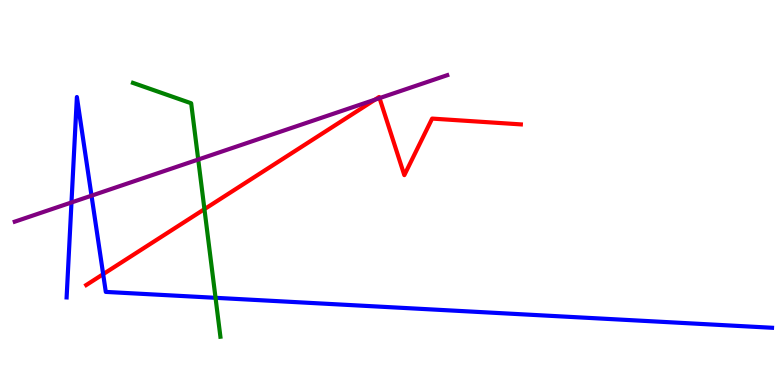[{'lines': ['blue', 'red'], 'intersections': [{'x': 1.33, 'y': 2.88}]}, {'lines': ['green', 'red'], 'intersections': [{'x': 2.64, 'y': 4.57}]}, {'lines': ['purple', 'red'], 'intersections': [{'x': 4.84, 'y': 7.41}, {'x': 4.9, 'y': 7.45}]}, {'lines': ['blue', 'green'], 'intersections': [{'x': 2.78, 'y': 2.26}]}, {'lines': ['blue', 'purple'], 'intersections': [{'x': 0.922, 'y': 4.74}, {'x': 1.18, 'y': 4.92}]}, {'lines': ['green', 'purple'], 'intersections': [{'x': 2.56, 'y': 5.86}]}]